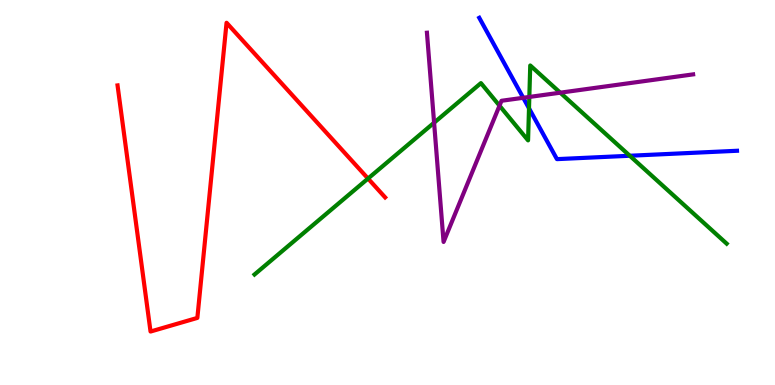[{'lines': ['blue', 'red'], 'intersections': []}, {'lines': ['green', 'red'], 'intersections': [{'x': 4.75, 'y': 5.36}]}, {'lines': ['purple', 'red'], 'intersections': []}, {'lines': ['blue', 'green'], 'intersections': [{'x': 6.83, 'y': 7.19}, {'x': 8.13, 'y': 5.95}]}, {'lines': ['blue', 'purple'], 'intersections': [{'x': 6.75, 'y': 7.46}]}, {'lines': ['green', 'purple'], 'intersections': [{'x': 5.6, 'y': 6.81}, {'x': 6.45, 'y': 7.26}, {'x': 6.83, 'y': 7.48}, {'x': 7.23, 'y': 7.59}]}]